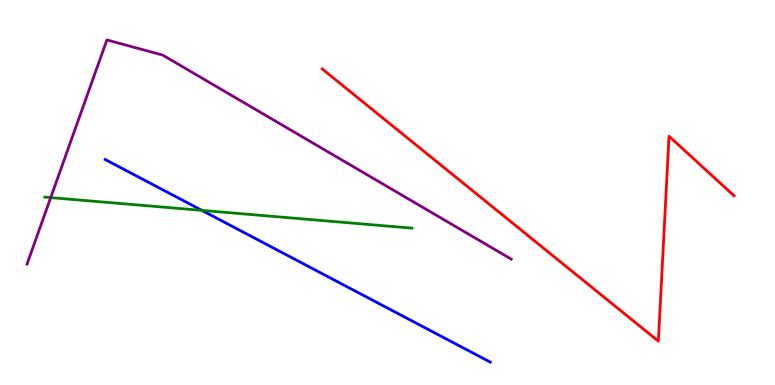[{'lines': ['blue', 'red'], 'intersections': []}, {'lines': ['green', 'red'], 'intersections': []}, {'lines': ['purple', 'red'], 'intersections': []}, {'lines': ['blue', 'green'], 'intersections': [{'x': 2.61, 'y': 4.54}]}, {'lines': ['blue', 'purple'], 'intersections': []}, {'lines': ['green', 'purple'], 'intersections': [{'x': 0.654, 'y': 4.87}]}]